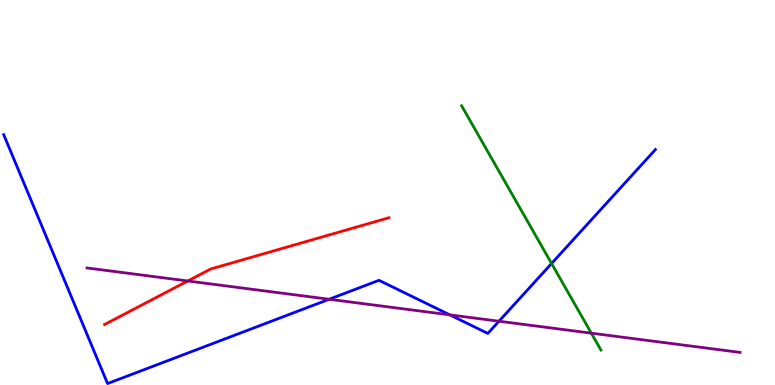[{'lines': ['blue', 'red'], 'intersections': []}, {'lines': ['green', 'red'], 'intersections': []}, {'lines': ['purple', 'red'], 'intersections': [{'x': 2.42, 'y': 2.7}]}, {'lines': ['blue', 'green'], 'intersections': [{'x': 7.12, 'y': 3.16}]}, {'lines': ['blue', 'purple'], 'intersections': [{'x': 4.25, 'y': 2.23}, {'x': 5.8, 'y': 1.82}, {'x': 6.44, 'y': 1.66}]}, {'lines': ['green', 'purple'], 'intersections': [{'x': 7.63, 'y': 1.35}]}]